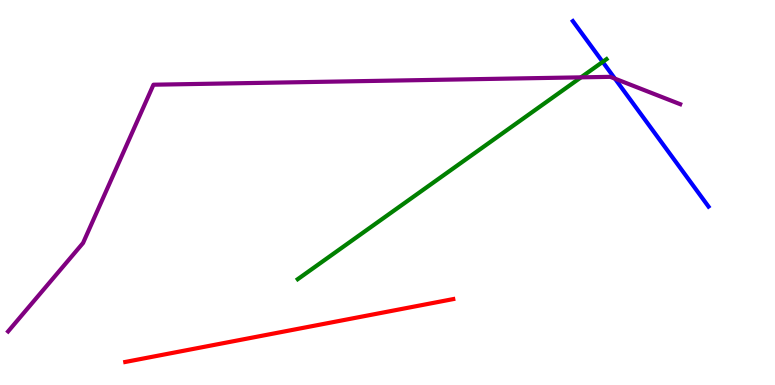[{'lines': ['blue', 'red'], 'intersections': []}, {'lines': ['green', 'red'], 'intersections': []}, {'lines': ['purple', 'red'], 'intersections': []}, {'lines': ['blue', 'green'], 'intersections': [{'x': 7.78, 'y': 8.39}]}, {'lines': ['blue', 'purple'], 'intersections': [{'x': 7.93, 'y': 7.96}]}, {'lines': ['green', 'purple'], 'intersections': [{'x': 7.5, 'y': 7.99}]}]